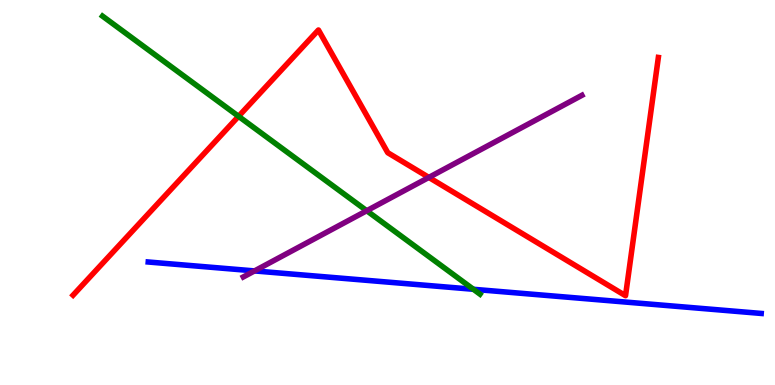[{'lines': ['blue', 'red'], 'intersections': []}, {'lines': ['green', 'red'], 'intersections': [{'x': 3.08, 'y': 6.98}]}, {'lines': ['purple', 'red'], 'intersections': [{'x': 5.53, 'y': 5.39}]}, {'lines': ['blue', 'green'], 'intersections': [{'x': 6.11, 'y': 2.49}]}, {'lines': ['blue', 'purple'], 'intersections': [{'x': 3.28, 'y': 2.96}]}, {'lines': ['green', 'purple'], 'intersections': [{'x': 4.73, 'y': 4.53}]}]